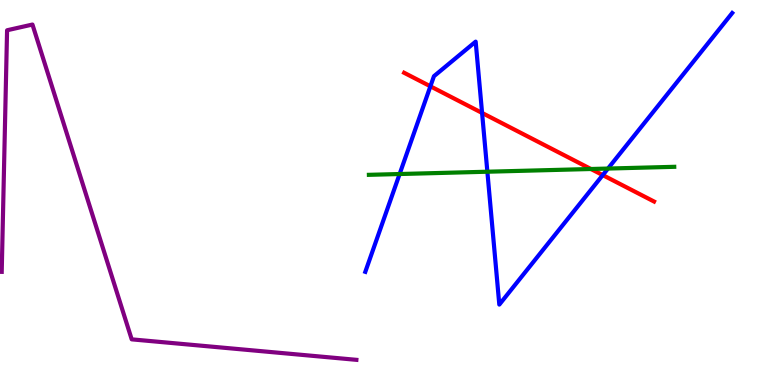[{'lines': ['blue', 'red'], 'intersections': [{'x': 5.55, 'y': 7.76}, {'x': 6.22, 'y': 7.07}, {'x': 7.78, 'y': 5.45}]}, {'lines': ['green', 'red'], 'intersections': [{'x': 7.62, 'y': 5.61}]}, {'lines': ['purple', 'red'], 'intersections': []}, {'lines': ['blue', 'green'], 'intersections': [{'x': 5.16, 'y': 5.48}, {'x': 6.29, 'y': 5.54}, {'x': 7.84, 'y': 5.62}]}, {'lines': ['blue', 'purple'], 'intersections': []}, {'lines': ['green', 'purple'], 'intersections': []}]